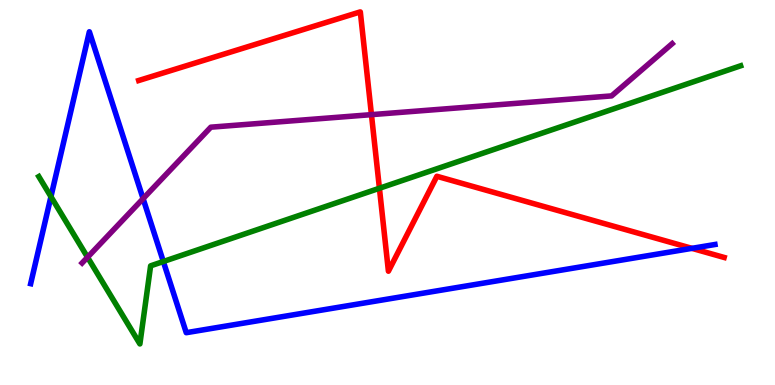[{'lines': ['blue', 'red'], 'intersections': [{'x': 8.93, 'y': 3.55}]}, {'lines': ['green', 'red'], 'intersections': [{'x': 4.9, 'y': 5.11}]}, {'lines': ['purple', 'red'], 'intersections': [{'x': 4.79, 'y': 7.02}]}, {'lines': ['blue', 'green'], 'intersections': [{'x': 0.657, 'y': 4.89}, {'x': 2.11, 'y': 3.21}]}, {'lines': ['blue', 'purple'], 'intersections': [{'x': 1.85, 'y': 4.84}]}, {'lines': ['green', 'purple'], 'intersections': [{'x': 1.13, 'y': 3.32}]}]